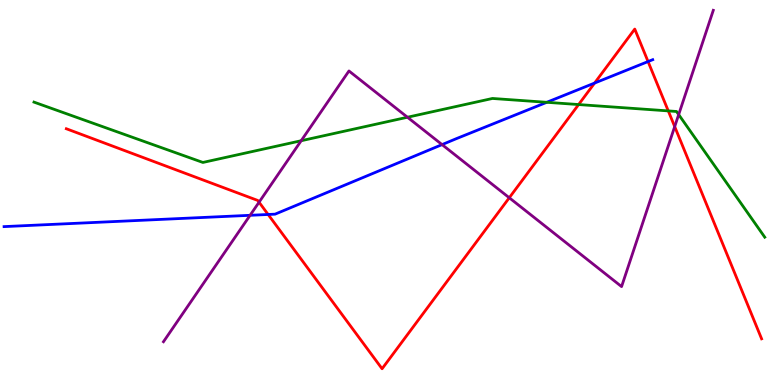[{'lines': ['blue', 'red'], 'intersections': [{'x': 3.46, 'y': 4.43}, {'x': 7.67, 'y': 7.84}, {'x': 8.36, 'y': 8.4}]}, {'lines': ['green', 'red'], 'intersections': [{'x': 7.47, 'y': 7.28}, {'x': 8.62, 'y': 7.12}]}, {'lines': ['purple', 'red'], 'intersections': [{'x': 3.34, 'y': 4.75}, {'x': 6.57, 'y': 4.86}, {'x': 8.71, 'y': 6.71}]}, {'lines': ['blue', 'green'], 'intersections': [{'x': 7.05, 'y': 7.34}]}, {'lines': ['blue', 'purple'], 'intersections': [{'x': 3.23, 'y': 4.41}, {'x': 5.7, 'y': 6.24}]}, {'lines': ['green', 'purple'], 'intersections': [{'x': 3.89, 'y': 6.34}, {'x': 5.26, 'y': 6.95}, {'x': 8.76, 'y': 7.02}]}]